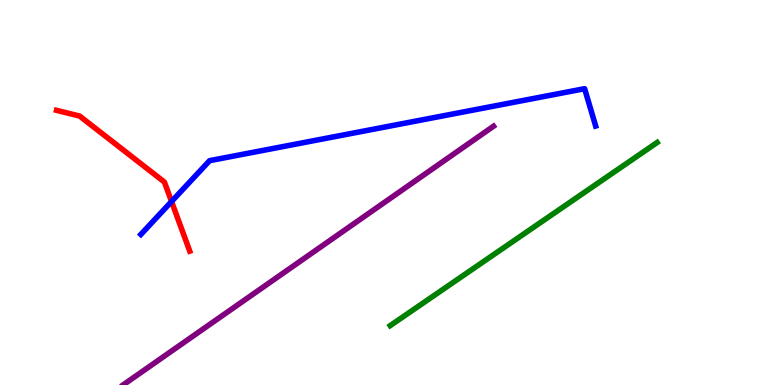[{'lines': ['blue', 'red'], 'intersections': [{'x': 2.21, 'y': 4.77}]}, {'lines': ['green', 'red'], 'intersections': []}, {'lines': ['purple', 'red'], 'intersections': []}, {'lines': ['blue', 'green'], 'intersections': []}, {'lines': ['blue', 'purple'], 'intersections': []}, {'lines': ['green', 'purple'], 'intersections': []}]